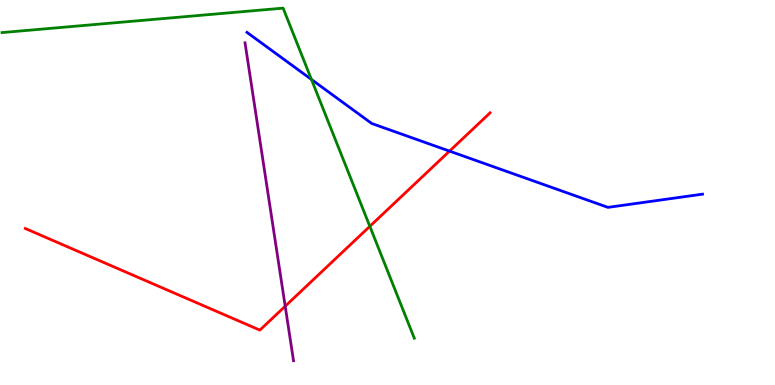[{'lines': ['blue', 'red'], 'intersections': [{'x': 5.8, 'y': 6.07}]}, {'lines': ['green', 'red'], 'intersections': [{'x': 4.77, 'y': 4.12}]}, {'lines': ['purple', 'red'], 'intersections': [{'x': 3.68, 'y': 2.05}]}, {'lines': ['blue', 'green'], 'intersections': [{'x': 4.02, 'y': 7.94}]}, {'lines': ['blue', 'purple'], 'intersections': []}, {'lines': ['green', 'purple'], 'intersections': []}]